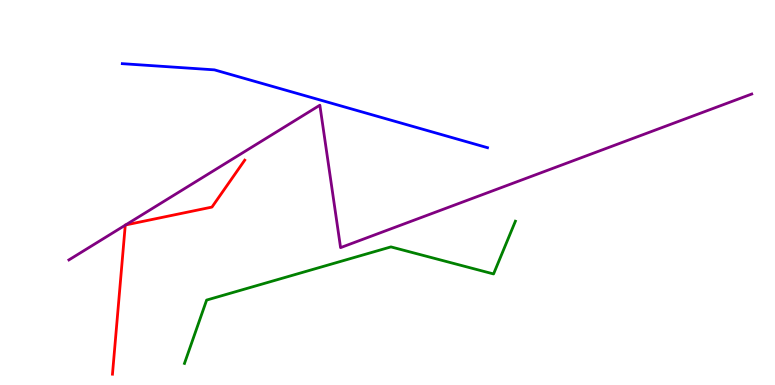[{'lines': ['blue', 'red'], 'intersections': []}, {'lines': ['green', 'red'], 'intersections': []}, {'lines': ['purple', 'red'], 'intersections': [{'x': 1.62, 'y': 4.15}, {'x': 1.62, 'y': 4.16}]}, {'lines': ['blue', 'green'], 'intersections': []}, {'lines': ['blue', 'purple'], 'intersections': []}, {'lines': ['green', 'purple'], 'intersections': []}]